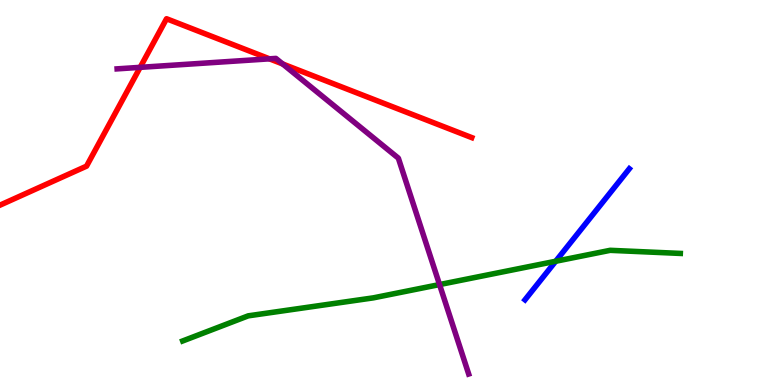[{'lines': ['blue', 'red'], 'intersections': []}, {'lines': ['green', 'red'], 'intersections': []}, {'lines': ['purple', 'red'], 'intersections': [{'x': 1.81, 'y': 8.25}, {'x': 3.48, 'y': 8.47}, {'x': 3.65, 'y': 8.34}]}, {'lines': ['blue', 'green'], 'intersections': [{'x': 7.17, 'y': 3.21}]}, {'lines': ['blue', 'purple'], 'intersections': []}, {'lines': ['green', 'purple'], 'intersections': [{'x': 5.67, 'y': 2.61}]}]